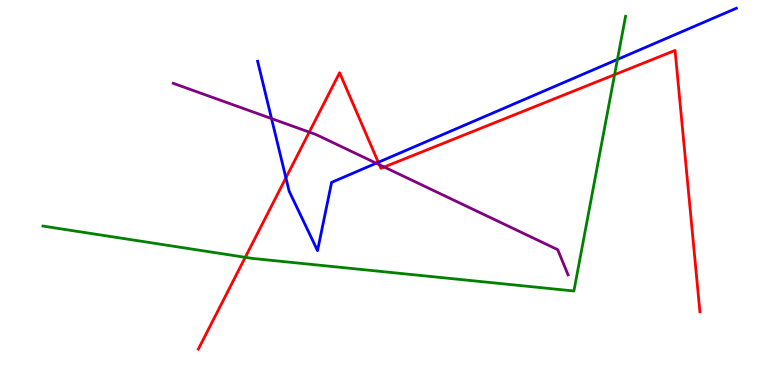[{'lines': ['blue', 'red'], 'intersections': [{'x': 3.69, 'y': 5.38}, {'x': 4.88, 'y': 5.78}]}, {'lines': ['green', 'red'], 'intersections': [{'x': 3.16, 'y': 3.32}, {'x': 7.93, 'y': 8.06}]}, {'lines': ['purple', 'red'], 'intersections': [{'x': 3.99, 'y': 6.57}, {'x': 4.89, 'y': 5.72}, {'x': 4.96, 'y': 5.66}]}, {'lines': ['blue', 'green'], 'intersections': [{'x': 7.97, 'y': 8.46}]}, {'lines': ['blue', 'purple'], 'intersections': [{'x': 3.5, 'y': 6.92}, {'x': 4.85, 'y': 5.76}]}, {'lines': ['green', 'purple'], 'intersections': []}]